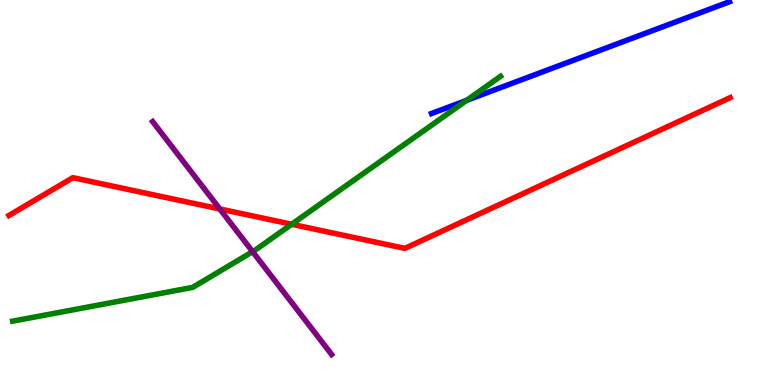[{'lines': ['blue', 'red'], 'intersections': []}, {'lines': ['green', 'red'], 'intersections': [{'x': 3.76, 'y': 4.17}]}, {'lines': ['purple', 'red'], 'intersections': [{'x': 2.84, 'y': 4.57}]}, {'lines': ['blue', 'green'], 'intersections': [{'x': 6.02, 'y': 7.39}]}, {'lines': ['blue', 'purple'], 'intersections': []}, {'lines': ['green', 'purple'], 'intersections': [{'x': 3.26, 'y': 3.46}]}]